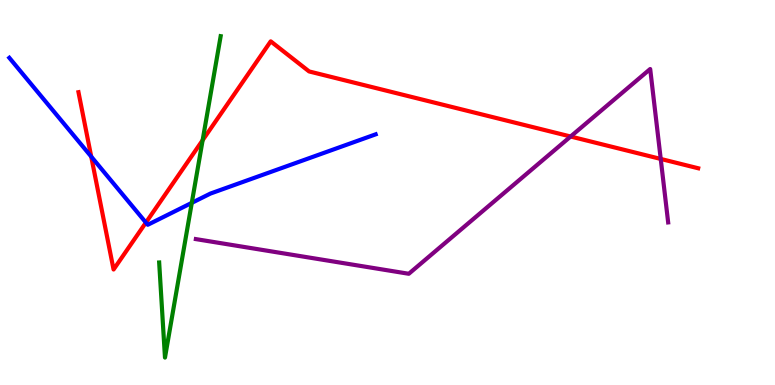[{'lines': ['blue', 'red'], 'intersections': [{'x': 1.18, 'y': 5.93}, {'x': 1.88, 'y': 4.22}]}, {'lines': ['green', 'red'], 'intersections': [{'x': 2.61, 'y': 6.36}]}, {'lines': ['purple', 'red'], 'intersections': [{'x': 7.36, 'y': 6.45}, {'x': 8.53, 'y': 5.87}]}, {'lines': ['blue', 'green'], 'intersections': [{'x': 2.47, 'y': 4.73}]}, {'lines': ['blue', 'purple'], 'intersections': []}, {'lines': ['green', 'purple'], 'intersections': []}]